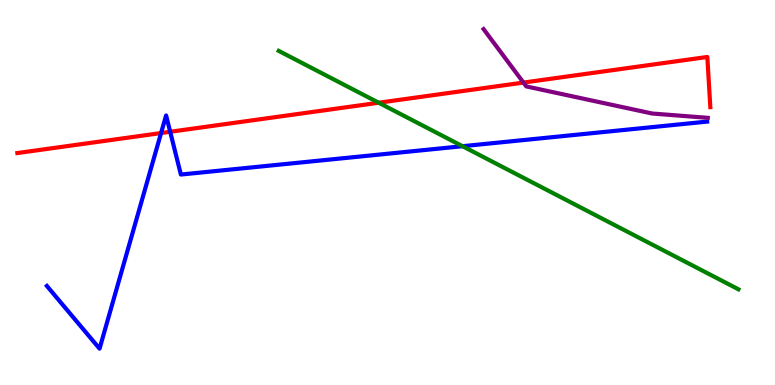[{'lines': ['blue', 'red'], 'intersections': [{'x': 2.08, 'y': 6.54}, {'x': 2.2, 'y': 6.58}]}, {'lines': ['green', 'red'], 'intersections': [{'x': 4.89, 'y': 7.33}]}, {'lines': ['purple', 'red'], 'intersections': [{'x': 6.75, 'y': 7.86}]}, {'lines': ['blue', 'green'], 'intersections': [{'x': 5.97, 'y': 6.2}]}, {'lines': ['blue', 'purple'], 'intersections': []}, {'lines': ['green', 'purple'], 'intersections': []}]